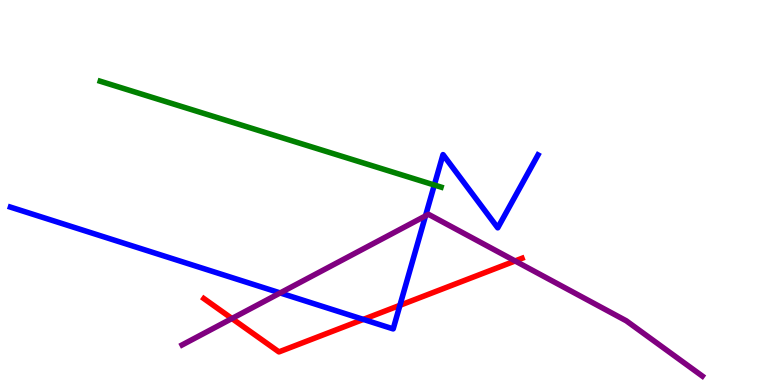[{'lines': ['blue', 'red'], 'intersections': [{'x': 4.69, 'y': 1.7}, {'x': 5.16, 'y': 2.07}]}, {'lines': ['green', 'red'], 'intersections': []}, {'lines': ['purple', 'red'], 'intersections': [{'x': 2.99, 'y': 1.73}, {'x': 6.65, 'y': 3.22}]}, {'lines': ['blue', 'green'], 'intersections': [{'x': 5.6, 'y': 5.19}]}, {'lines': ['blue', 'purple'], 'intersections': [{'x': 3.62, 'y': 2.39}, {'x': 5.49, 'y': 4.39}]}, {'lines': ['green', 'purple'], 'intersections': []}]